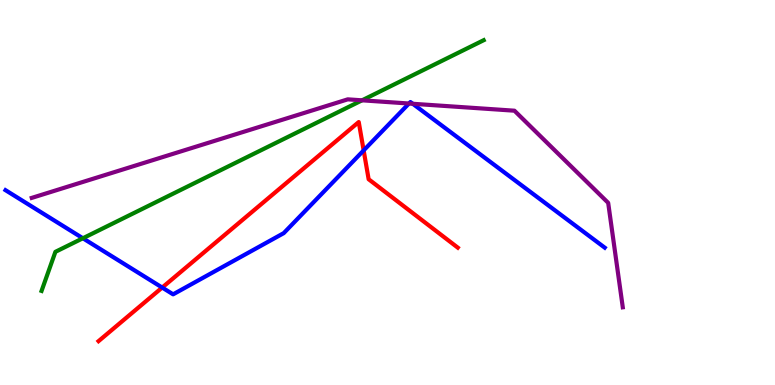[{'lines': ['blue', 'red'], 'intersections': [{'x': 2.09, 'y': 2.53}, {'x': 4.69, 'y': 6.09}]}, {'lines': ['green', 'red'], 'intersections': []}, {'lines': ['purple', 'red'], 'intersections': []}, {'lines': ['blue', 'green'], 'intersections': [{'x': 1.07, 'y': 3.81}]}, {'lines': ['blue', 'purple'], 'intersections': [{'x': 5.28, 'y': 7.31}, {'x': 5.33, 'y': 7.3}]}, {'lines': ['green', 'purple'], 'intersections': [{'x': 4.67, 'y': 7.39}]}]